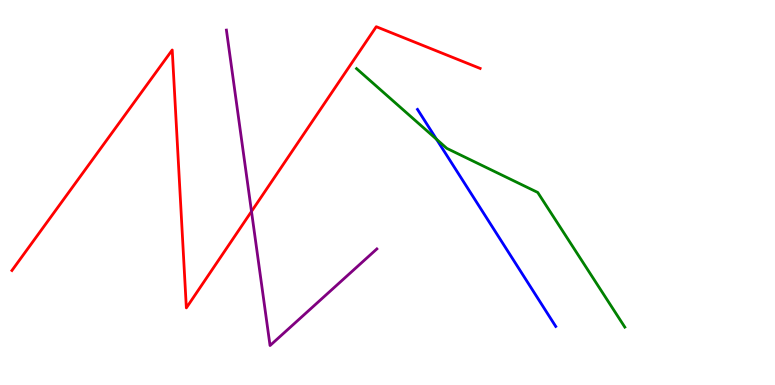[{'lines': ['blue', 'red'], 'intersections': []}, {'lines': ['green', 'red'], 'intersections': []}, {'lines': ['purple', 'red'], 'intersections': [{'x': 3.25, 'y': 4.51}]}, {'lines': ['blue', 'green'], 'intersections': [{'x': 5.63, 'y': 6.38}]}, {'lines': ['blue', 'purple'], 'intersections': []}, {'lines': ['green', 'purple'], 'intersections': []}]